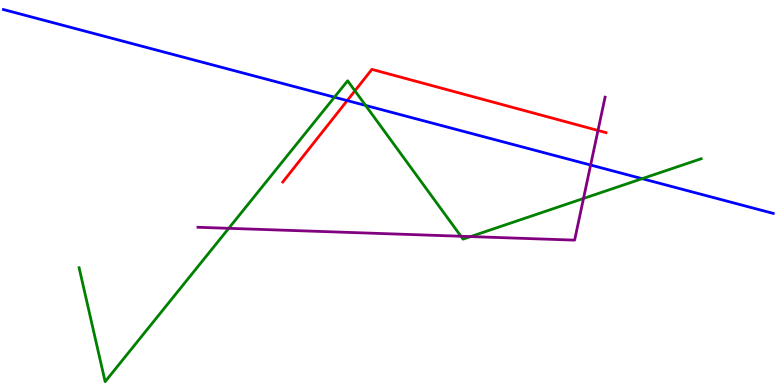[{'lines': ['blue', 'red'], 'intersections': [{'x': 4.48, 'y': 7.39}]}, {'lines': ['green', 'red'], 'intersections': [{'x': 4.58, 'y': 7.64}]}, {'lines': ['purple', 'red'], 'intersections': [{'x': 7.72, 'y': 6.61}]}, {'lines': ['blue', 'green'], 'intersections': [{'x': 4.32, 'y': 7.48}, {'x': 4.72, 'y': 7.26}, {'x': 8.29, 'y': 5.36}]}, {'lines': ['blue', 'purple'], 'intersections': [{'x': 7.62, 'y': 5.71}]}, {'lines': ['green', 'purple'], 'intersections': [{'x': 2.95, 'y': 4.07}, {'x': 5.95, 'y': 3.86}, {'x': 6.07, 'y': 3.86}, {'x': 7.53, 'y': 4.84}]}]